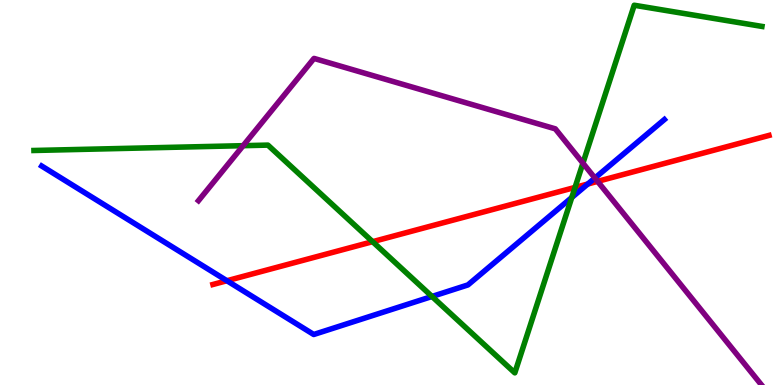[{'lines': ['blue', 'red'], 'intersections': [{'x': 2.93, 'y': 2.71}, {'x': 7.58, 'y': 5.22}]}, {'lines': ['green', 'red'], 'intersections': [{'x': 4.81, 'y': 3.72}, {'x': 7.42, 'y': 5.13}]}, {'lines': ['purple', 'red'], 'intersections': [{'x': 7.71, 'y': 5.29}]}, {'lines': ['blue', 'green'], 'intersections': [{'x': 5.57, 'y': 2.3}, {'x': 7.38, 'y': 4.87}]}, {'lines': ['blue', 'purple'], 'intersections': [{'x': 7.68, 'y': 5.38}]}, {'lines': ['green', 'purple'], 'intersections': [{'x': 3.14, 'y': 6.22}, {'x': 7.52, 'y': 5.76}]}]